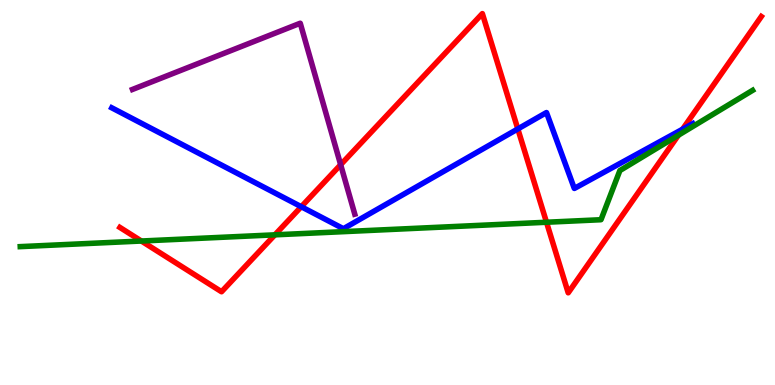[{'lines': ['blue', 'red'], 'intersections': [{'x': 3.89, 'y': 4.63}, {'x': 6.68, 'y': 6.65}, {'x': 8.81, 'y': 6.64}]}, {'lines': ['green', 'red'], 'intersections': [{'x': 1.82, 'y': 3.74}, {'x': 3.55, 'y': 3.9}, {'x': 7.05, 'y': 4.23}, {'x': 8.75, 'y': 6.49}]}, {'lines': ['purple', 'red'], 'intersections': [{'x': 4.4, 'y': 5.72}]}, {'lines': ['blue', 'green'], 'intersections': []}, {'lines': ['blue', 'purple'], 'intersections': []}, {'lines': ['green', 'purple'], 'intersections': []}]